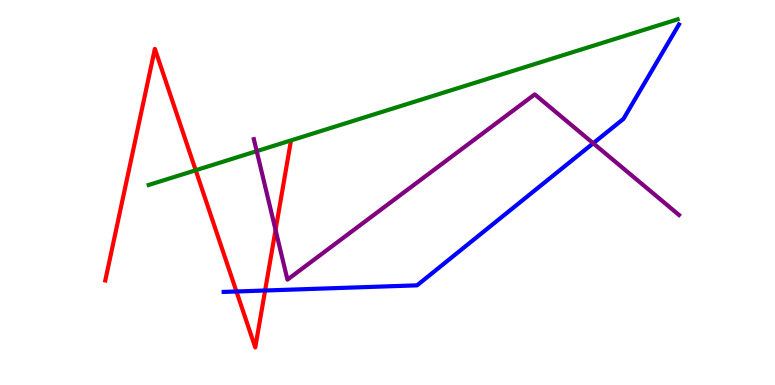[{'lines': ['blue', 'red'], 'intersections': [{'x': 3.05, 'y': 2.43}, {'x': 3.42, 'y': 2.45}]}, {'lines': ['green', 'red'], 'intersections': [{'x': 2.53, 'y': 5.58}]}, {'lines': ['purple', 'red'], 'intersections': [{'x': 3.56, 'y': 4.03}]}, {'lines': ['blue', 'green'], 'intersections': []}, {'lines': ['blue', 'purple'], 'intersections': [{'x': 7.65, 'y': 6.28}]}, {'lines': ['green', 'purple'], 'intersections': [{'x': 3.31, 'y': 6.07}]}]